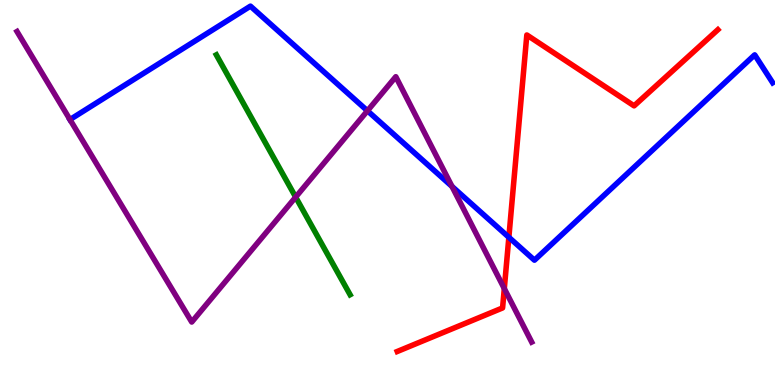[{'lines': ['blue', 'red'], 'intersections': [{'x': 6.57, 'y': 3.84}]}, {'lines': ['green', 'red'], 'intersections': []}, {'lines': ['purple', 'red'], 'intersections': [{'x': 6.51, 'y': 2.5}]}, {'lines': ['blue', 'green'], 'intersections': []}, {'lines': ['blue', 'purple'], 'intersections': [{'x': 0.903, 'y': 6.89}, {'x': 4.74, 'y': 7.12}, {'x': 5.83, 'y': 5.16}]}, {'lines': ['green', 'purple'], 'intersections': [{'x': 3.81, 'y': 4.88}]}]